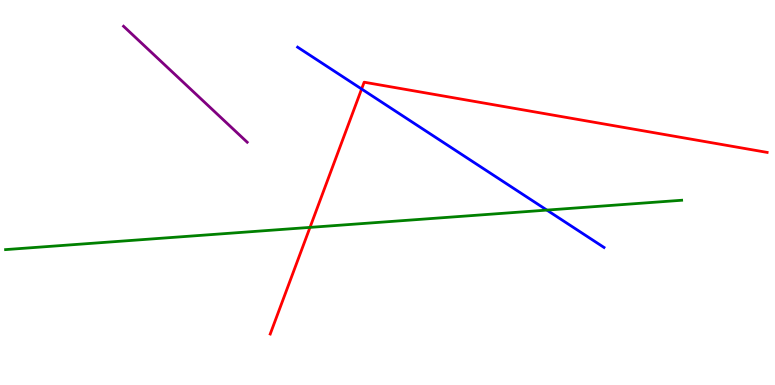[{'lines': ['blue', 'red'], 'intersections': [{'x': 4.67, 'y': 7.69}]}, {'lines': ['green', 'red'], 'intersections': [{'x': 4.0, 'y': 4.09}]}, {'lines': ['purple', 'red'], 'intersections': []}, {'lines': ['blue', 'green'], 'intersections': [{'x': 7.06, 'y': 4.54}]}, {'lines': ['blue', 'purple'], 'intersections': []}, {'lines': ['green', 'purple'], 'intersections': []}]